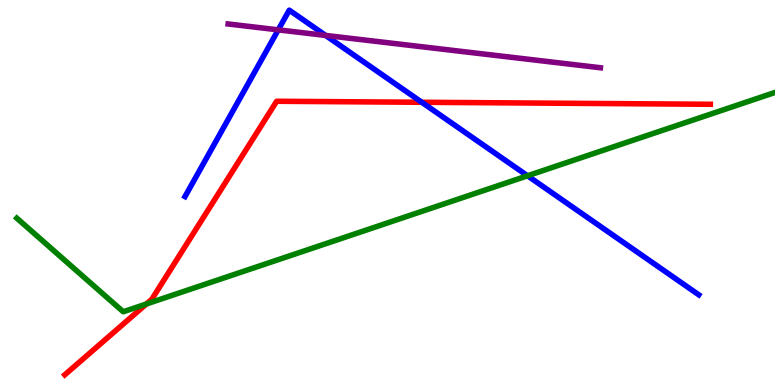[{'lines': ['blue', 'red'], 'intersections': [{'x': 5.44, 'y': 7.34}]}, {'lines': ['green', 'red'], 'intersections': [{'x': 1.89, 'y': 2.1}]}, {'lines': ['purple', 'red'], 'intersections': []}, {'lines': ['blue', 'green'], 'intersections': [{'x': 6.81, 'y': 5.43}]}, {'lines': ['blue', 'purple'], 'intersections': [{'x': 3.59, 'y': 9.22}, {'x': 4.2, 'y': 9.08}]}, {'lines': ['green', 'purple'], 'intersections': []}]